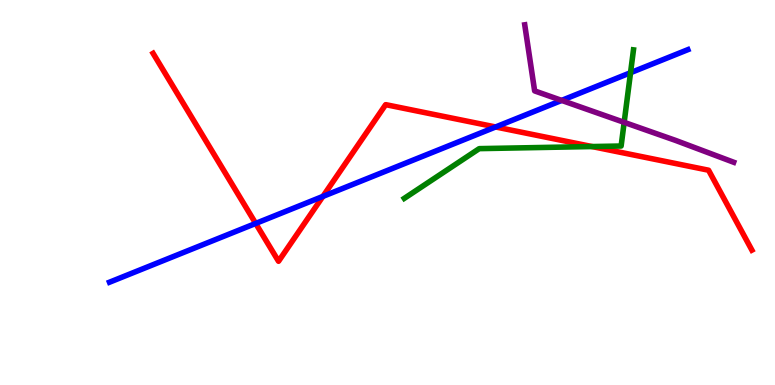[{'lines': ['blue', 'red'], 'intersections': [{'x': 3.3, 'y': 4.2}, {'x': 4.17, 'y': 4.9}, {'x': 6.39, 'y': 6.7}]}, {'lines': ['green', 'red'], 'intersections': [{'x': 7.64, 'y': 6.19}]}, {'lines': ['purple', 'red'], 'intersections': []}, {'lines': ['blue', 'green'], 'intersections': [{'x': 8.14, 'y': 8.11}]}, {'lines': ['blue', 'purple'], 'intersections': [{'x': 7.25, 'y': 7.39}]}, {'lines': ['green', 'purple'], 'intersections': [{'x': 8.05, 'y': 6.82}]}]